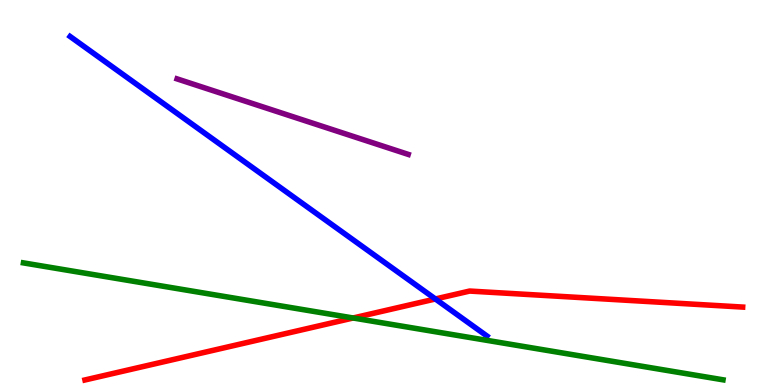[{'lines': ['blue', 'red'], 'intersections': [{'x': 5.62, 'y': 2.23}]}, {'lines': ['green', 'red'], 'intersections': [{'x': 4.56, 'y': 1.74}]}, {'lines': ['purple', 'red'], 'intersections': []}, {'lines': ['blue', 'green'], 'intersections': []}, {'lines': ['blue', 'purple'], 'intersections': []}, {'lines': ['green', 'purple'], 'intersections': []}]